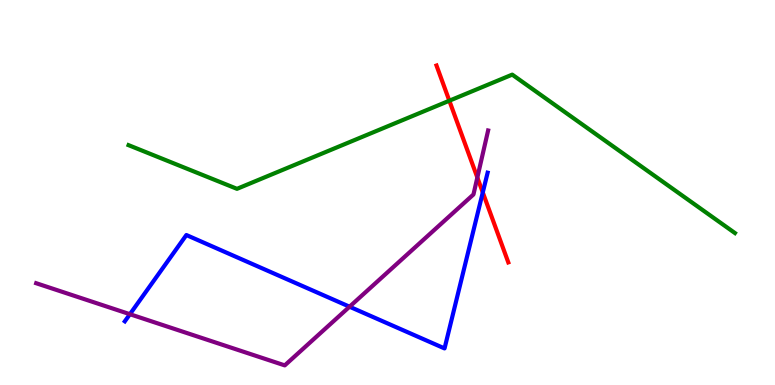[{'lines': ['blue', 'red'], 'intersections': [{'x': 6.23, 'y': 5.0}]}, {'lines': ['green', 'red'], 'intersections': [{'x': 5.8, 'y': 7.38}]}, {'lines': ['purple', 'red'], 'intersections': [{'x': 6.16, 'y': 5.39}]}, {'lines': ['blue', 'green'], 'intersections': []}, {'lines': ['blue', 'purple'], 'intersections': [{'x': 1.68, 'y': 1.84}, {'x': 4.51, 'y': 2.03}]}, {'lines': ['green', 'purple'], 'intersections': []}]